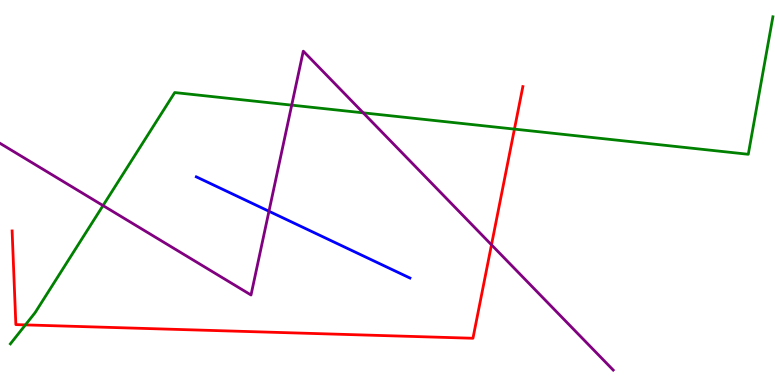[{'lines': ['blue', 'red'], 'intersections': []}, {'lines': ['green', 'red'], 'intersections': [{'x': 0.328, 'y': 1.56}, {'x': 6.64, 'y': 6.65}]}, {'lines': ['purple', 'red'], 'intersections': [{'x': 6.34, 'y': 3.64}]}, {'lines': ['blue', 'green'], 'intersections': []}, {'lines': ['blue', 'purple'], 'intersections': [{'x': 3.47, 'y': 4.51}]}, {'lines': ['green', 'purple'], 'intersections': [{'x': 1.33, 'y': 4.66}, {'x': 3.76, 'y': 7.27}, {'x': 4.69, 'y': 7.07}]}]